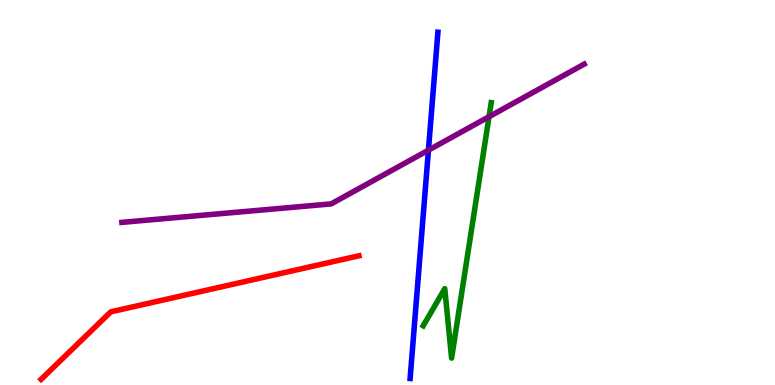[{'lines': ['blue', 'red'], 'intersections': []}, {'lines': ['green', 'red'], 'intersections': []}, {'lines': ['purple', 'red'], 'intersections': []}, {'lines': ['blue', 'green'], 'intersections': []}, {'lines': ['blue', 'purple'], 'intersections': [{'x': 5.53, 'y': 6.1}]}, {'lines': ['green', 'purple'], 'intersections': [{'x': 6.31, 'y': 6.97}]}]